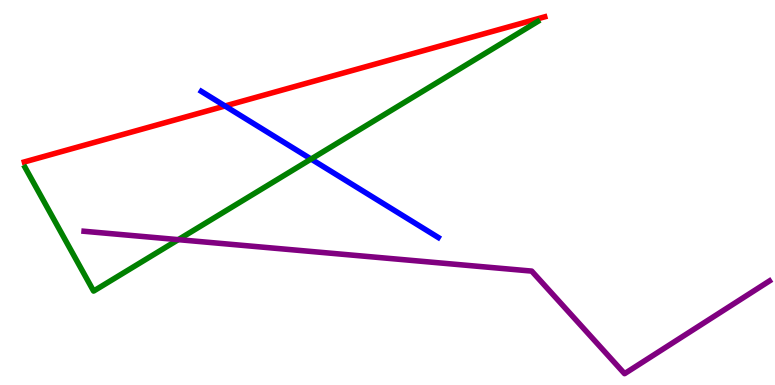[{'lines': ['blue', 'red'], 'intersections': [{'x': 2.9, 'y': 7.25}]}, {'lines': ['green', 'red'], 'intersections': []}, {'lines': ['purple', 'red'], 'intersections': []}, {'lines': ['blue', 'green'], 'intersections': [{'x': 4.01, 'y': 5.87}]}, {'lines': ['blue', 'purple'], 'intersections': []}, {'lines': ['green', 'purple'], 'intersections': [{'x': 2.3, 'y': 3.78}]}]